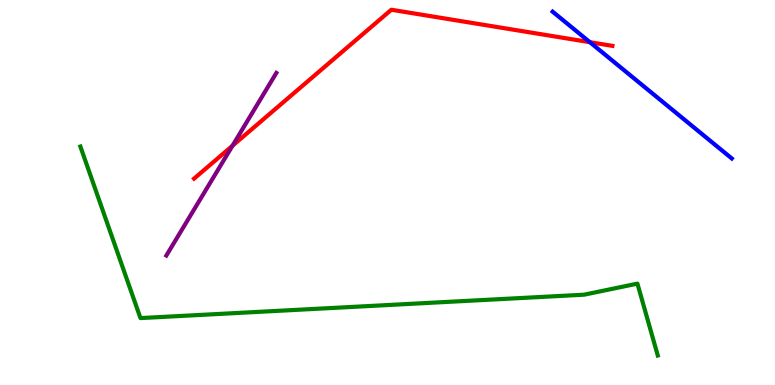[{'lines': ['blue', 'red'], 'intersections': [{'x': 7.61, 'y': 8.9}]}, {'lines': ['green', 'red'], 'intersections': []}, {'lines': ['purple', 'red'], 'intersections': [{'x': 3.0, 'y': 6.22}]}, {'lines': ['blue', 'green'], 'intersections': []}, {'lines': ['blue', 'purple'], 'intersections': []}, {'lines': ['green', 'purple'], 'intersections': []}]